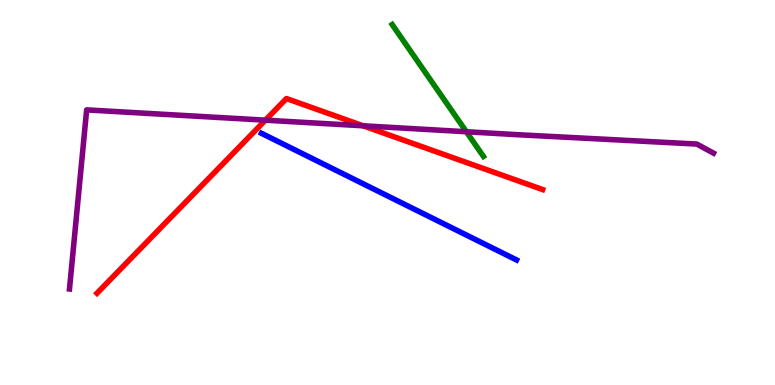[{'lines': ['blue', 'red'], 'intersections': []}, {'lines': ['green', 'red'], 'intersections': []}, {'lines': ['purple', 'red'], 'intersections': [{'x': 3.42, 'y': 6.88}, {'x': 4.69, 'y': 6.73}]}, {'lines': ['blue', 'green'], 'intersections': []}, {'lines': ['blue', 'purple'], 'intersections': []}, {'lines': ['green', 'purple'], 'intersections': [{'x': 6.02, 'y': 6.58}]}]